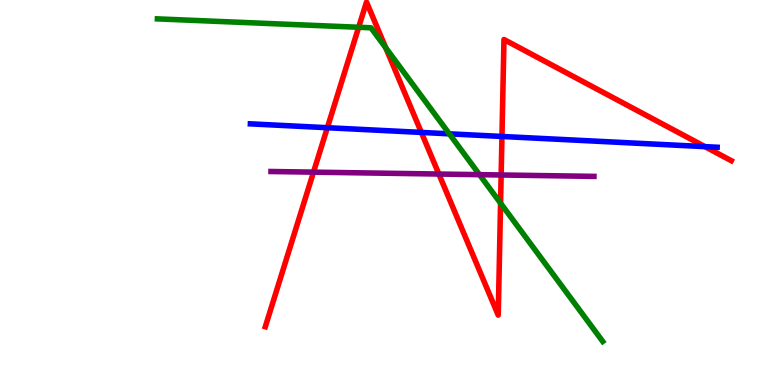[{'lines': ['blue', 'red'], 'intersections': [{'x': 4.22, 'y': 6.68}, {'x': 5.44, 'y': 6.56}, {'x': 6.48, 'y': 6.46}, {'x': 9.1, 'y': 6.19}]}, {'lines': ['green', 'red'], 'intersections': [{'x': 4.63, 'y': 9.29}, {'x': 4.98, 'y': 8.76}, {'x': 6.46, 'y': 4.72}]}, {'lines': ['purple', 'red'], 'intersections': [{'x': 4.05, 'y': 5.53}, {'x': 5.66, 'y': 5.48}, {'x': 6.47, 'y': 5.45}]}, {'lines': ['blue', 'green'], 'intersections': [{'x': 5.8, 'y': 6.52}]}, {'lines': ['blue', 'purple'], 'intersections': []}, {'lines': ['green', 'purple'], 'intersections': [{'x': 6.19, 'y': 5.46}]}]